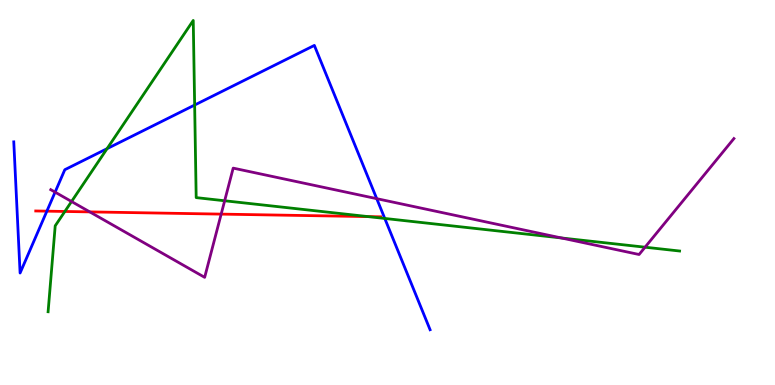[{'lines': ['blue', 'red'], 'intersections': [{'x': 0.605, 'y': 4.52}]}, {'lines': ['green', 'red'], 'intersections': [{'x': 0.837, 'y': 4.51}, {'x': 4.75, 'y': 4.37}]}, {'lines': ['purple', 'red'], 'intersections': [{'x': 1.16, 'y': 4.5}, {'x': 2.85, 'y': 4.44}]}, {'lines': ['blue', 'green'], 'intersections': [{'x': 1.38, 'y': 6.14}, {'x': 2.51, 'y': 7.27}, {'x': 4.96, 'y': 4.33}]}, {'lines': ['blue', 'purple'], 'intersections': [{'x': 0.711, 'y': 5.01}, {'x': 4.86, 'y': 4.84}]}, {'lines': ['green', 'purple'], 'intersections': [{'x': 0.923, 'y': 4.77}, {'x': 2.9, 'y': 4.79}, {'x': 7.24, 'y': 3.82}, {'x': 8.32, 'y': 3.58}]}]